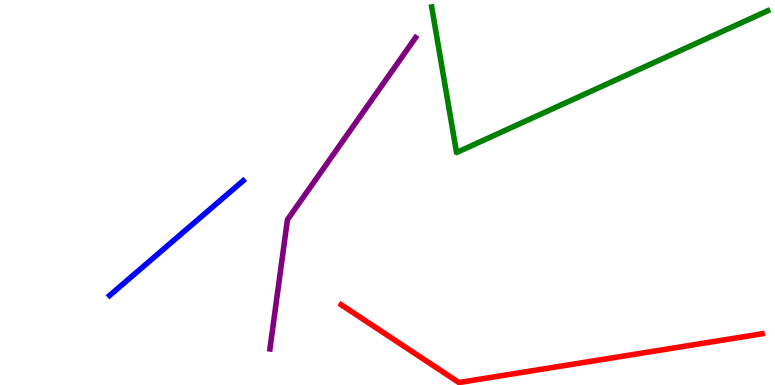[{'lines': ['blue', 'red'], 'intersections': []}, {'lines': ['green', 'red'], 'intersections': []}, {'lines': ['purple', 'red'], 'intersections': []}, {'lines': ['blue', 'green'], 'intersections': []}, {'lines': ['blue', 'purple'], 'intersections': []}, {'lines': ['green', 'purple'], 'intersections': []}]